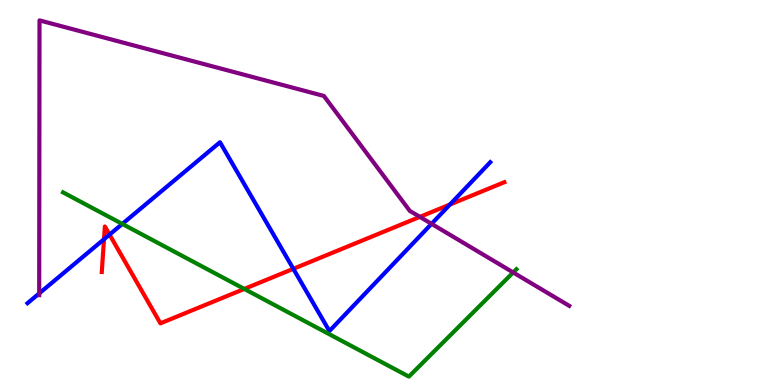[{'lines': ['blue', 'red'], 'intersections': [{'x': 1.34, 'y': 3.79}, {'x': 1.41, 'y': 3.91}, {'x': 3.78, 'y': 3.02}, {'x': 5.81, 'y': 4.69}]}, {'lines': ['green', 'red'], 'intersections': [{'x': 3.15, 'y': 2.5}]}, {'lines': ['purple', 'red'], 'intersections': [{'x': 5.42, 'y': 4.37}]}, {'lines': ['blue', 'green'], 'intersections': [{'x': 1.58, 'y': 4.18}]}, {'lines': ['blue', 'purple'], 'intersections': [{'x': 0.506, 'y': 2.38}, {'x': 5.57, 'y': 4.19}]}, {'lines': ['green', 'purple'], 'intersections': [{'x': 6.62, 'y': 2.92}]}]